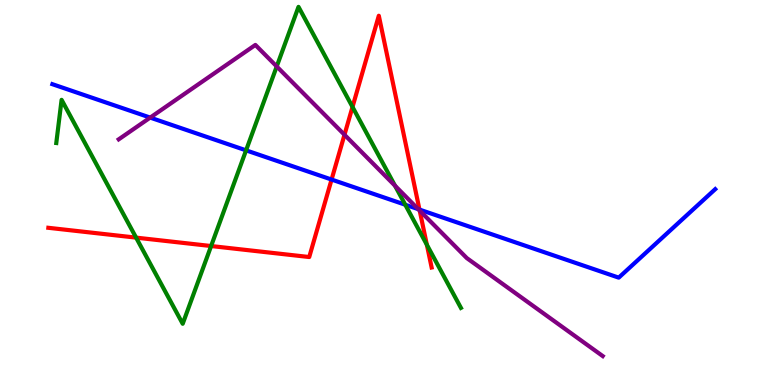[{'lines': ['blue', 'red'], 'intersections': [{'x': 4.28, 'y': 5.34}, {'x': 5.41, 'y': 4.56}]}, {'lines': ['green', 'red'], 'intersections': [{'x': 1.76, 'y': 3.83}, {'x': 2.72, 'y': 3.61}, {'x': 4.55, 'y': 7.22}, {'x': 5.51, 'y': 3.64}]}, {'lines': ['purple', 'red'], 'intersections': [{'x': 4.44, 'y': 6.5}, {'x': 5.42, 'y': 4.53}]}, {'lines': ['blue', 'green'], 'intersections': [{'x': 3.18, 'y': 6.09}, {'x': 5.23, 'y': 4.68}]}, {'lines': ['blue', 'purple'], 'intersections': [{'x': 1.94, 'y': 6.95}, {'x': 5.4, 'y': 4.57}]}, {'lines': ['green', 'purple'], 'intersections': [{'x': 3.57, 'y': 8.27}, {'x': 5.1, 'y': 5.18}]}]